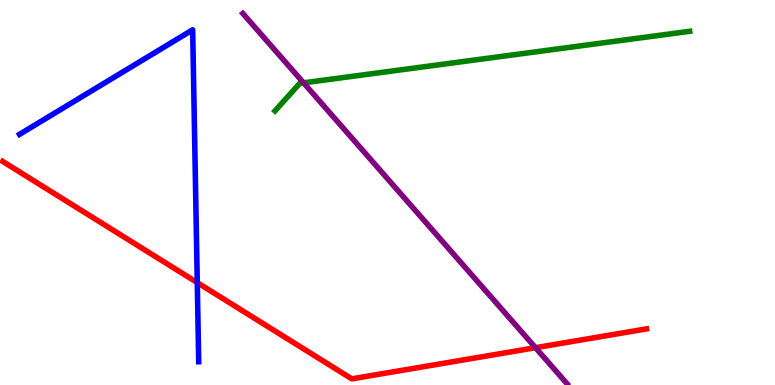[{'lines': ['blue', 'red'], 'intersections': [{'x': 2.55, 'y': 2.66}]}, {'lines': ['green', 'red'], 'intersections': []}, {'lines': ['purple', 'red'], 'intersections': [{'x': 6.91, 'y': 0.969}]}, {'lines': ['blue', 'green'], 'intersections': []}, {'lines': ['blue', 'purple'], 'intersections': []}, {'lines': ['green', 'purple'], 'intersections': [{'x': 3.92, 'y': 7.85}]}]